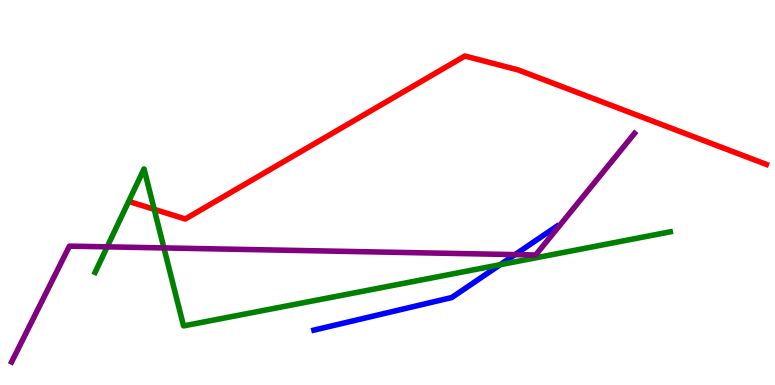[{'lines': ['blue', 'red'], 'intersections': []}, {'lines': ['green', 'red'], 'intersections': [{'x': 1.99, 'y': 4.56}]}, {'lines': ['purple', 'red'], 'intersections': []}, {'lines': ['blue', 'green'], 'intersections': [{'x': 6.45, 'y': 3.12}]}, {'lines': ['blue', 'purple'], 'intersections': [{'x': 6.65, 'y': 3.39}]}, {'lines': ['green', 'purple'], 'intersections': [{'x': 1.38, 'y': 3.59}, {'x': 2.12, 'y': 3.56}]}]